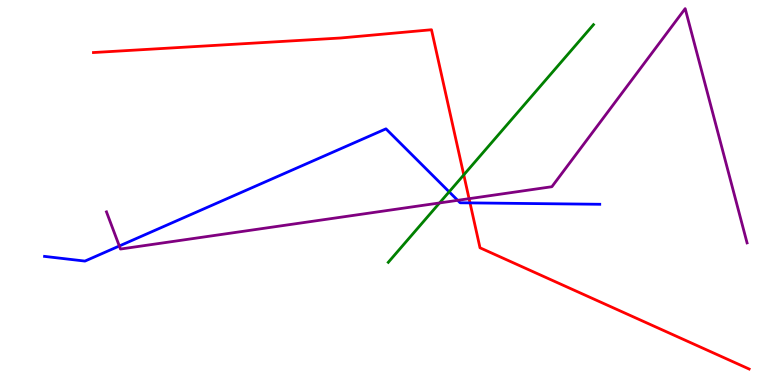[{'lines': ['blue', 'red'], 'intersections': [{'x': 6.06, 'y': 4.73}]}, {'lines': ['green', 'red'], 'intersections': [{'x': 5.98, 'y': 5.46}]}, {'lines': ['purple', 'red'], 'intersections': [{'x': 6.05, 'y': 4.84}]}, {'lines': ['blue', 'green'], 'intersections': [{'x': 5.8, 'y': 5.02}]}, {'lines': ['blue', 'purple'], 'intersections': [{'x': 1.54, 'y': 3.61}, {'x': 5.91, 'y': 4.8}]}, {'lines': ['green', 'purple'], 'intersections': [{'x': 5.67, 'y': 4.73}]}]